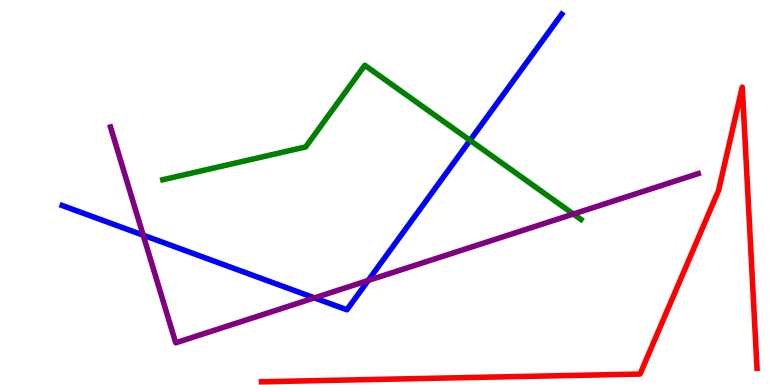[{'lines': ['blue', 'red'], 'intersections': []}, {'lines': ['green', 'red'], 'intersections': []}, {'lines': ['purple', 'red'], 'intersections': []}, {'lines': ['blue', 'green'], 'intersections': [{'x': 6.07, 'y': 6.35}]}, {'lines': ['blue', 'purple'], 'intersections': [{'x': 1.85, 'y': 3.89}, {'x': 4.06, 'y': 2.26}, {'x': 4.75, 'y': 2.72}]}, {'lines': ['green', 'purple'], 'intersections': [{'x': 7.4, 'y': 4.44}]}]